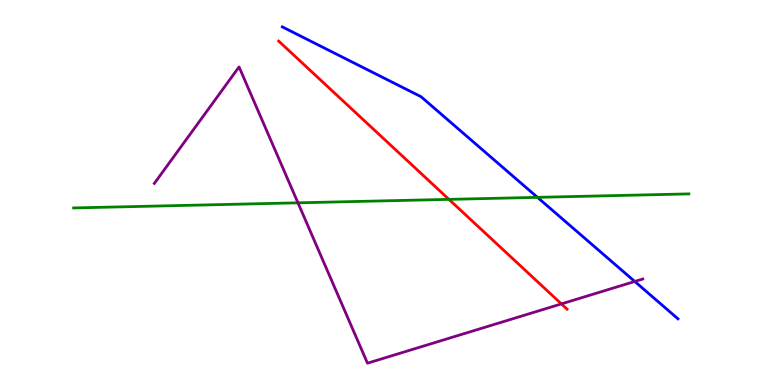[{'lines': ['blue', 'red'], 'intersections': []}, {'lines': ['green', 'red'], 'intersections': [{'x': 5.79, 'y': 4.82}]}, {'lines': ['purple', 'red'], 'intersections': [{'x': 7.24, 'y': 2.11}]}, {'lines': ['blue', 'green'], 'intersections': [{'x': 6.93, 'y': 4.87}]}, {'lines': ['blue', 'purple'], 'intersections': [{'x': 8.19, 'y': 2.69}]}, {'lines': ['green', 'purple'], 'intersections': [{'x': 3.84, 'y': 4.73}]}]